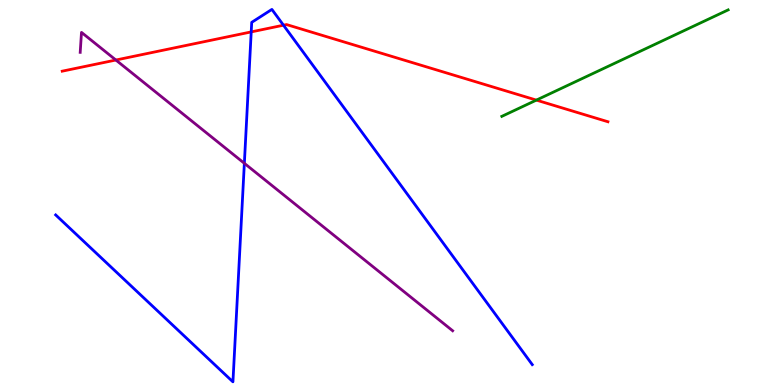[{'lines': ['blue', 'red'], 'intersections': [{'x': 3.24, 'y': 9.17}, {'x': 3.66, 'y': 9.35}]}, {'lines': ['green', 'red'], 'intersections': [{'x': 6.92, 'y': 7.4}]}, {'lines': ['purple', 'red'], 'intersections': [{'x': 1.5, 'y': 8.44}]}, {'lines': ['blue', 'green'], 'intersections': []}, {'lines': ['blue', 'purple'], 'intersections': [{'x': 3.15, 'y': 5.76}]}, {'lines': ['green', 'purple'], 'intersections': []}]